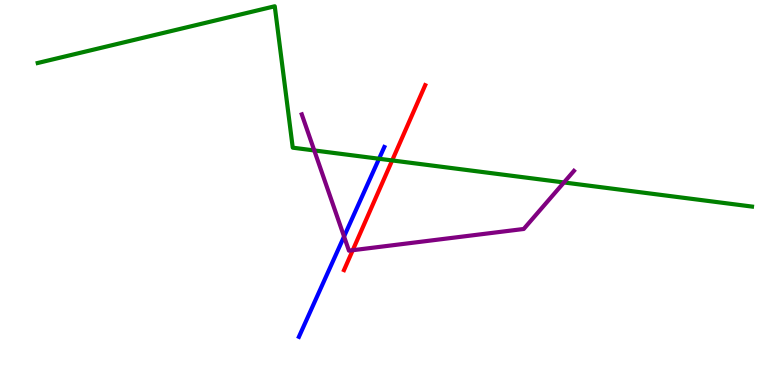[{'lines': ['blue', 'red'], 'intersections': []}, {'lines': ['green', 'red'], 'intersections': [{'x': 5.06, 'y': 5.83}]}, {'lines': ['purple', 'red'], 'intersections': [{'x': 4.55, 'y': 3.5}]}, {'lines': ['blue', 'green'], 'intersections': [{'x': 4.89, 'y': 5.88}]}, {'lines': ['blue', 'purple'], 'intersections': [{'x': 4.44, 'y': 3.86}]}, {'lines': ['green', 'purple'], 'intersections': [{'x': 4.05, 'y': 6.09}, {'x': 7.28, 'y': 5.26}]}]